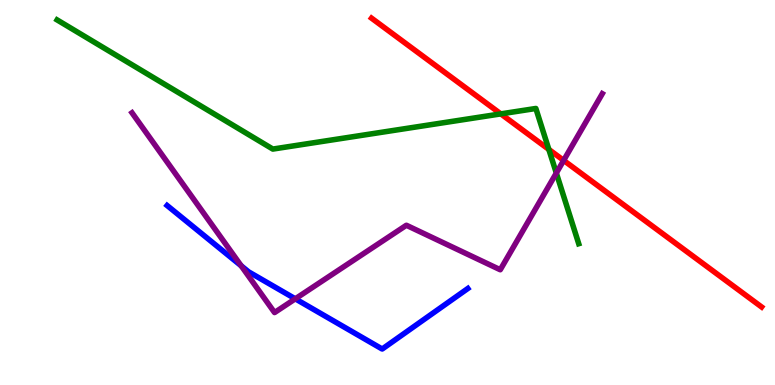[{'lines': ['blue', 'red'], 'intersections': []}, {'lines': ['green', 'red'], 'intersections': [{'x': 6.46, 'y': 7.04}, {'x': 7.08, 'y': 6.12}]}, {'lines': ['purple', 'red'], 'intersections': [{'x': 7.27, 'y': 5.83}]}, {'lines': ['blue', 'green'], 'intersections': []}, {'lines': ['blue', 'purple'], 'intersections': [{'x': 3.11, 'y': 3.1}, {'x': 3.81, 'y': 2.24}]}, {'lines': ['green', 'purple'], 'intersections': [{'x': 7.18, 'y': 5.51}]}]